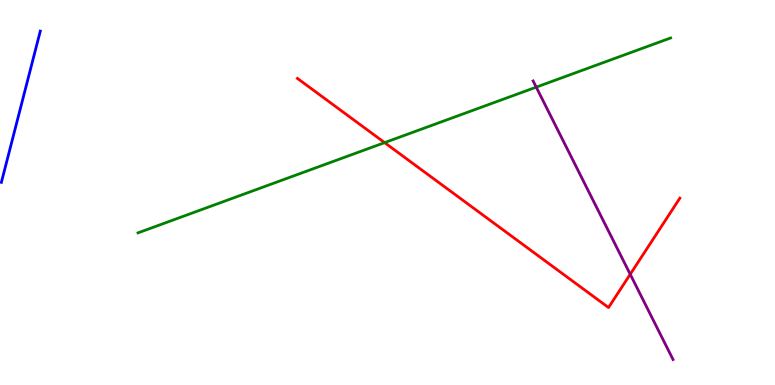[{'lines': ['blue', 'red'], 'intersections': []}, {'lines': ['green', 'red'], 'intersections': [{'x': 4.96, 'y': 6.3}]}, {'lines': ['purple', 'red'], 'intersections': [{'x': 8.13, 'y': 2.88}]}, {'lines': ['blue', 'green'], 'intersections': []}, {'lines': ['blue', 'purple'], 'intersections': []}, {'lines': ['green', 'purple'], 'intersections': [{'x': 6.92, 'y': 7.74}]}]